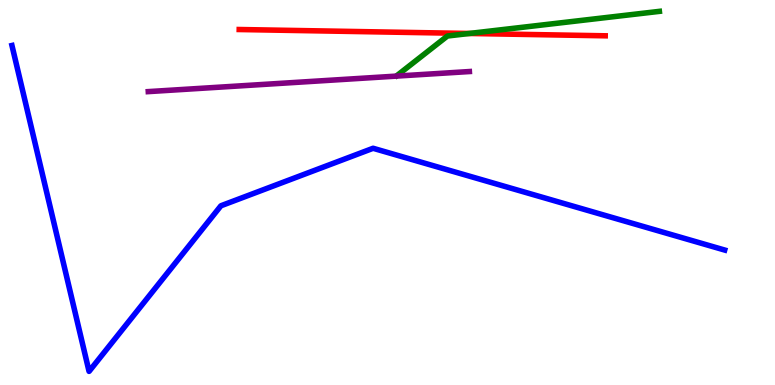[{'lines': ['blue', 'red'], 'intersections': []}, {'lines': ['green', 'red'], 'intersections': [{'x': 6.06, 'y': 9.13}]}, {'lines': ['purple', 'red'], 'intersections': []}, {'lines': ['blue', 'green'], 'intersections': []}, {'lines': ['blue', 'purple'], 'intersections': []}, {'lines': ['green', 'purple'], 'intersections': []}]